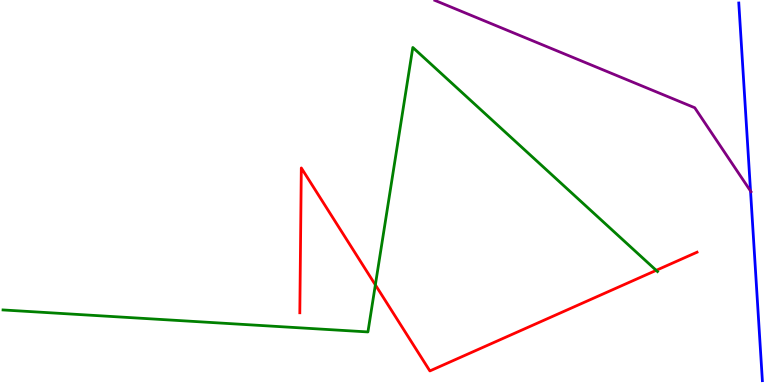[{'lines': ['blue', 'red'], 'intersections': []}, {'lines': ['green', 'red'], 'intersections': [{'x': 4.84, 'y': 2.6}, {'x': 8.47, 'y': 2.98}]}, {'lines': ['purple', 'red'], 'intersections': []}, {'lines': ['blue', 'green'], 'intersections': []}, {'lines': ['blue', 'purple'], 'intersections': [{'x': 9.68, 'y': 5.04}]}, {'lines': ['green', 'purple'], 'intersections': []}]